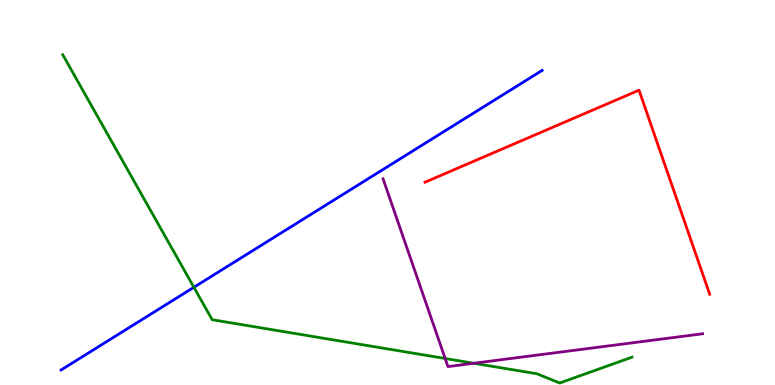[{'lines': ['blue', 'red'], 'intersections': []}, {'lines': ['green', 'red'], 'intersections': []}, {'lines': ['purple', 'red'], 'intersections': []}, {'lines': ['blue', 'green'], 'intersections': [{'x': 2.5, 'y': 2.54}]}, {'lines': ['blue', 'purple'], 'intersections': []}, {'lines': ['green', 'purple'], 'intersections': [{'x': 5.74, 'y': 0.689}, {'x': 6.11, 'y': 0.565}]}]